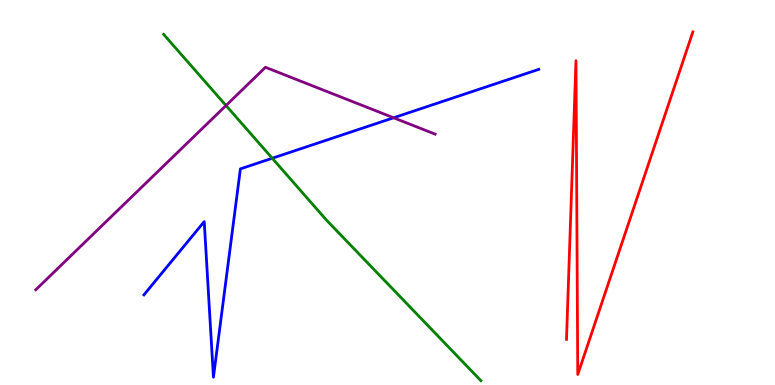[{'lines': ['blue', 'red'], 'intersections': []}, {'lines': ['green', 'red'], 'intersections': []}, {'lines': ['purple', 'red'], 'intersections': []}, {'lines': ['blue', 'green'], 'intersections': [{'x': 3.51, 'y': 5.89}]}, {'lines': ['blue', 'purple'], 'intersections': [{'x': 5.08, 'y': 6.94}]}, {'lines': ['green', 'purple'], 'intersections': [{'x': 2.92, 'y': 7.26}]}]